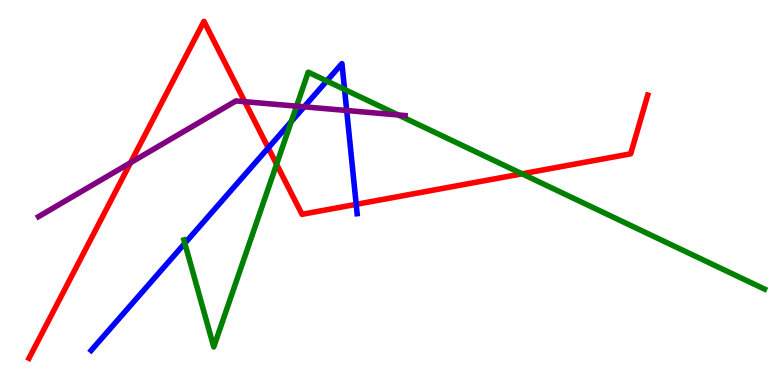[{'lines': ['blue', 'red'], 'intersections': [{'x': 3.46, 'y': 6.16}, {'x': 4.6, 'y': 4.69}]}, {'lines': ['green', 'red'], 'intersections': [{'x': 3.57, 'y': 5.73}, {'x': 6.74, 'y': 5.49}]}, {'lines': ['purple', 'red'], 'intersections': [{'x': 1.68, 'y': 5.77}, {'x': 3.16, 'y': 7.36}]}, {'lines': ['blue', 'green'], 'intersections': [{'x': 2.38, 'y': 3.68}, {'x': 3.76, 'y': 6.84}, {'x': 4.22, 'y': 7.9}, {'x': 4.45, 'y': 7.68}]}, {'lines': ['blue', 'purple'], 'intersections': [{'x': 3.92, 'y': 7.23}, {'x': 4.47, 'y': 7.13}]}, {'lines': ['green', 'purple'], 'intersections': [{'x': 3.83, 'y': 7.24}, {'x': 5.14, 'y': 7.01}]}]